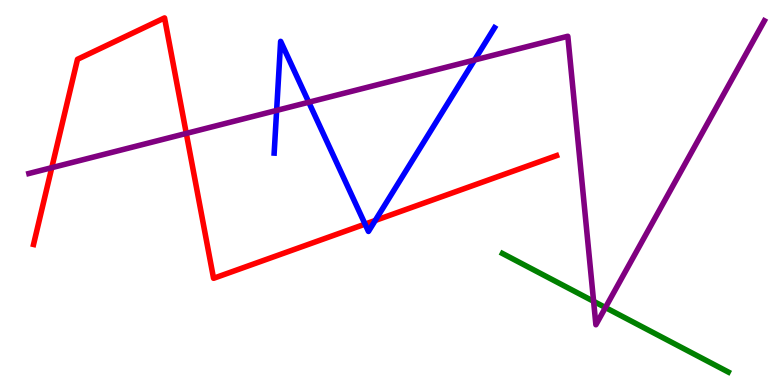[{'lines': ['blue', 'red'], 'intersections': [{'x': 4.71, 'y': 4.18}, {'x': 4.84, 'y': 4.27}]}, {'lines': ['green', 'red'], 'intersections': []}, {'lines': ['purple', 'red'], 'intersections': [{'x': 0.668, 'y': 5.64}, {'x': 2.4, 'y': 6.53}]}, {'lines': ['blue', 'green'], 'intersections': []}, {'lines': ['blue', 'purple'], 'intersections': [{'x': 3.57, 'y': 7.13}, {'x': 3.98, 'y': 7.34}, {'x': 6.12, 'y': 8.44}]}, {'lines': ['green', 'purple'], 'intersections': [{'x': 7.66, 'y': 2.17}, {'x': 7.81, 'y': 2.01}]}]